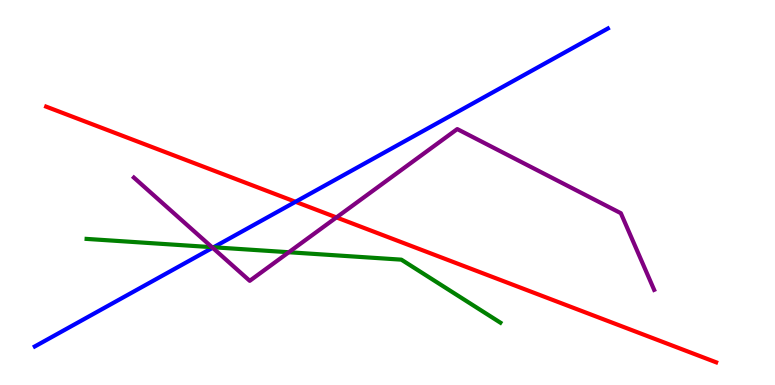[{'lines': ['blue', 'red'], 'intersections': [{'x': 3.81, 'y': 4.76}]}, {'lines': ['green', 'red'], 'intersections': []}, {'lines': ['purple', 'red'], 'intersections': [{'x': 4.34, 'y': 4.35}]}, {'lines': ['blue', 'green'], 'intersections': [{'x': 2.76, 'y': 3.58}]}, {'lines': ['blue', 'purple'], 'intersections': [{'x': 2.74, 'y': 3.56}]}, {'lines': ['green', 'purple'], 'intersections': [{'x': 2.74, 'y': 3.58}, {'x': 3.73, 'y': 3.45}]}]